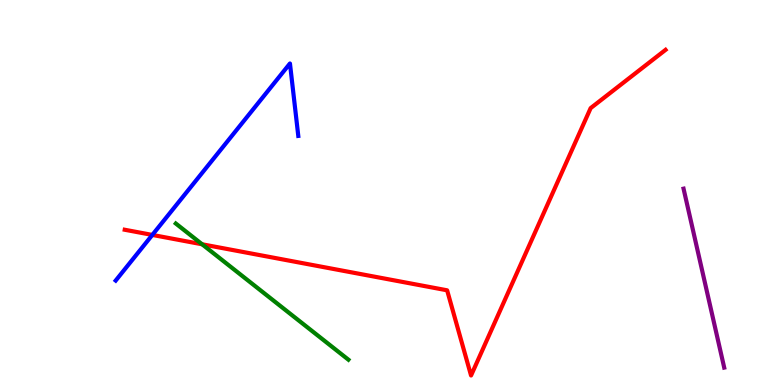[{'lines': ['blue', 'red'], 'intersections': [{'x': 1.97, 'y': 3.9}]}, {'lines': ['green', 'red'], 'intersections': [{'x': 2.61, 'y': 3.66}]}, {'lines': ['purple', 'red'], 'intersections': []}, {'lines': ['blue', 'green'], 'intersections': []}, {'lines': ['blue', 'purple'], 'intersections': []}, {'lines': ['green', 'purple'], 'intersections': []}]